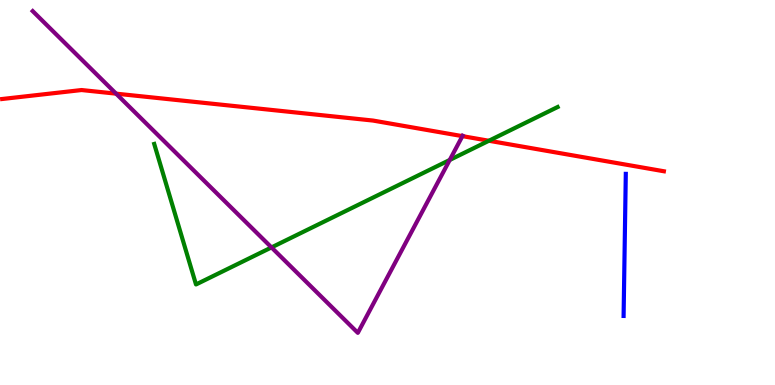[{'lines': ['blue', 'red'], 'intersections': []}, {'lines': ['green', 'red'], 'intersections': [{'x': 6.31, 'y': 6.34}]}, {'lines': ['purple', 'red'], 'intersections': [{'x': 1.5, 'y': 7.57}, {'x': 5.97, 'y': 6.46}]}, {'lines': ['blue', 'green'], 'intersections': []}, {'lines': ['blue', 'purple'], 'intersections': []}, {'lines': ['green', 'purple'], 'intersections': [{'x': 3.5, 'y': 3.57}, {'x': 5.8, 'y': 5.84}]}]